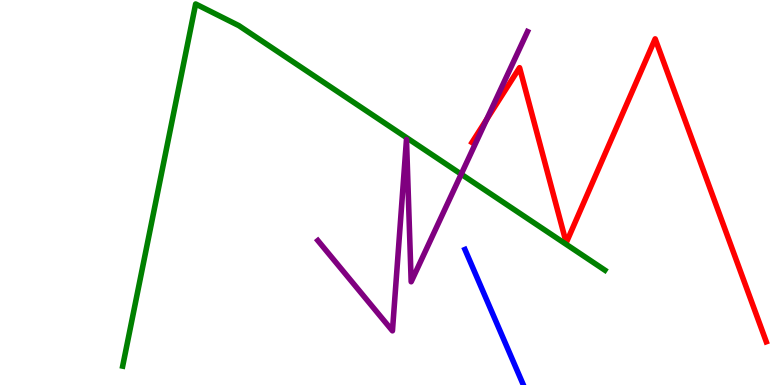[{'lines': ['blue', 'red'], 'intersections': []}, {'lines': ['green', 'red'], 'intersections': []}, {'lines': ['purple', 'red'], 'intersections': [{'x': 6.28, 'y': 6.9}]}, {'lines': ['blue', 'green'], 'intersections': []}, {'lines': ['blue', 'purple'], 'intersections': []}, {'lines': ['green', 'purple'], 'intersections': [{'x': 5.95, 'y': 5.48}]}]